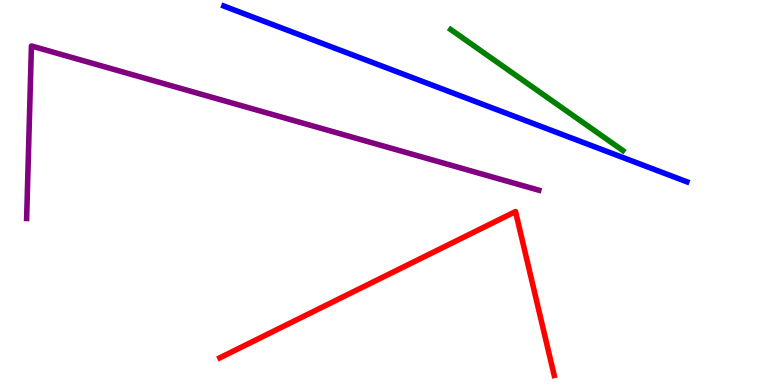[{'lines': ['blue', 'red'], 'intersections': []}, {'lines': ['green', 'red'], 'intersections': []}, {'lines': ['purple', 'red'], 'intersections': []}, {'lines': ['blue', 'green'], 'intersections': []}, {'lines': ['blue', 'purple'], 'intersections': []}, {'lines': ['green', 'purple'], 'intersections': []}]